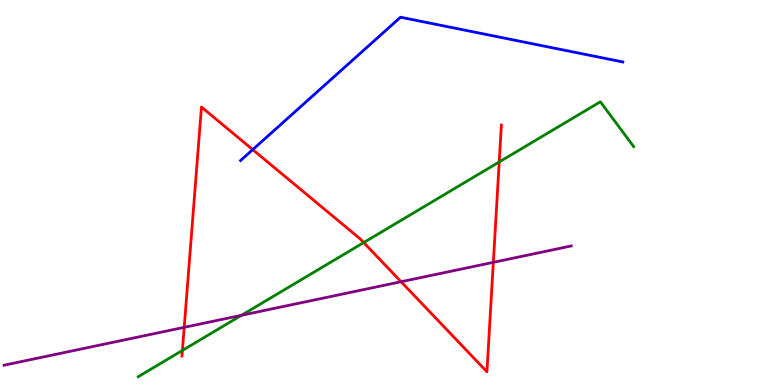[{'lines': ['blue', 'red'], 'intersections': [{'x': 3.26, 'y': 6.11}]}, {'lines': ['green', 'red'], 'intersections': [{'x': 2.35, 'y': 0.897}, {'x': 4.69, 'y': 3.7}, {'x': 6.44, 'y': 5.79}]}, {'lines': ['purple', 'red'], 'intersections': [{'x': 2.38, 'y': 1.5}, {'x': 5.18, 'y': 2.68}, {'x': 6.37, 'y': 3.19}]}, {'lines': ['blue', 'green'], 'intersections': []}, {'lines': ['blue', 'purple'], 'intersections': []}, {'lines': ['green', 'purple'], 'intersections': [{'x': 3.12, 'y': 1.81}]}]